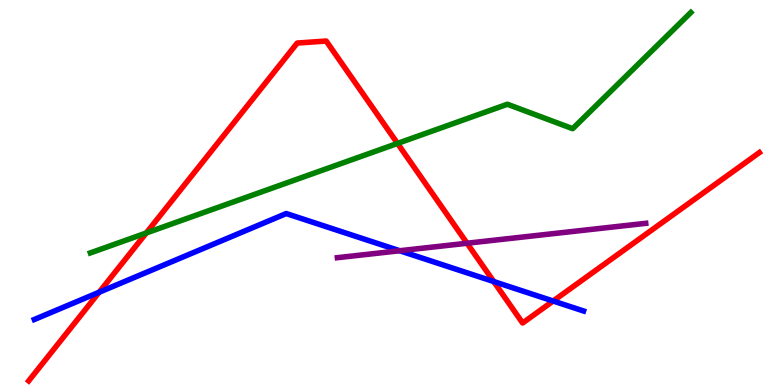[{'lines': ['blue', 'red'], 'intersections': [{'x': 1.28, 'y': 2.41}, {'x': 6.37, 'y': 2.69}, {'x': 7.14, 'y': 2.18}]}, {'lines': ['green', 'red'], 'intersections': [{'x': 1.89, 'y': 3.95}, {'x': 5.13, 'y': 6.27}]}, {'lines': ['purple', 'red'], 'intersections': [{'x': 6.03, 'y': 3.68}]}, {'lines': ['blue', 'green'], 'intersections': []}, {'lines': ['blue', 'purple'], 'intersections': [{'x': 5.16, 'y': 3.49}]}, {'lines': ['green', 'purple'], 'intersections': []}]